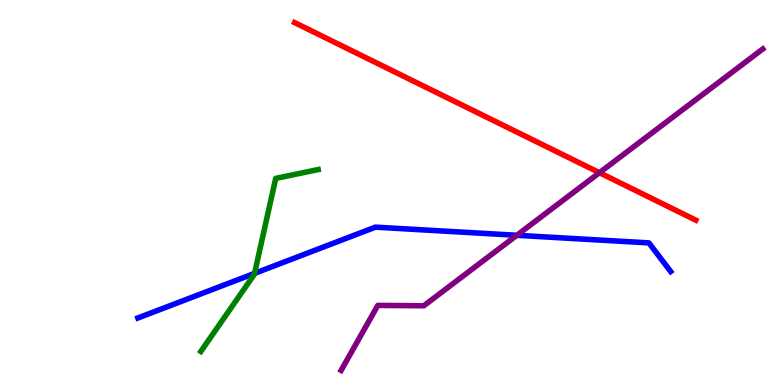[{'lines': ['blue', 'red'], 'intersections': []}, {'lines': ['green', 'red'], 'intersections': []}, {'lines': ['purple', 'red'], 'intersections': [{'x': 7.73, 'y': 5.51}]}, {'lines': ['blue', 'green'], 'intersections': [{'x': 3.28, 'y': 2.9}]}, {'lines': ['blue', 'purple'], 'intersections': [{'x': 6.67, 'y': 3.89}]}, {'lines': ['green', 'purple'], 'intersections': []}]